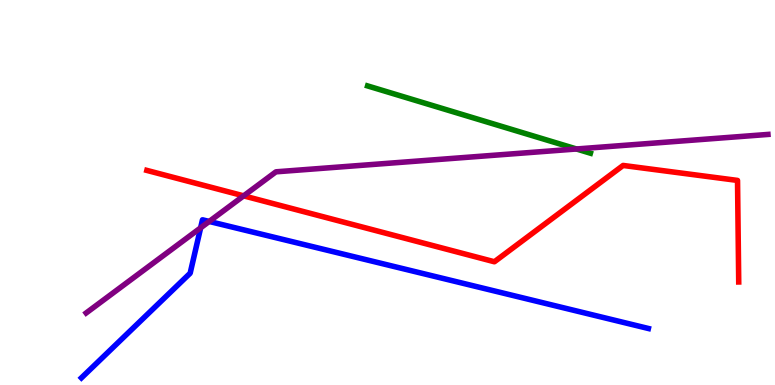[{'lines': ['blue', 'red'], 'intersections': []}, {'lines': ['green', 'red'], 'intersections': []}, {'lines': ['purple', 'red'], 'intersections': [{'x': 3.14, 'y': 4.91}]}, {'lines': ['blue', 'green'], 'intersections': []}, {'lines': ['blue', 'purple'], 'intersections': [{'x': 2.59, 'y': 4.08}, {'x': 2.7, 'y': 4.25}]}, {'lines': ['green', 'purple'], 'intersections': [{'x': 7.44, 'y': 6.13}]}]